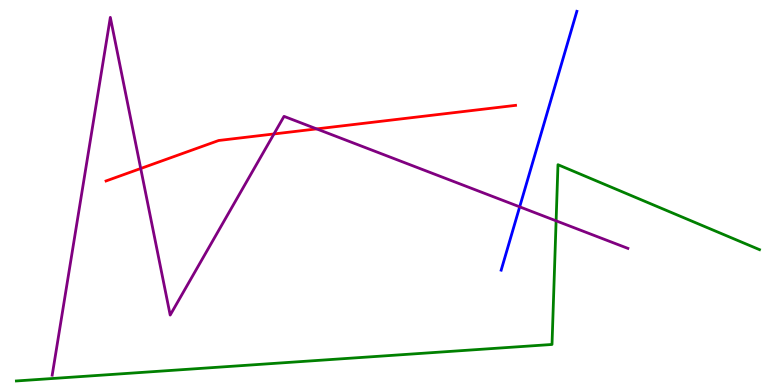[{'lines': ['blue', 'red'], 'intersections': []}, {'lines': ['green', 'red'], 'intersections': []}, {'lines': ['purple', 'red'], 'intersections': [{'x': 1.82, 'y': 5.62}, {'x': 3.53, 'y': 6.52}, {'x': 4.09, 'y': 6.65}]}, {'lines': ['blue', 'green'], 'intersections': []}, {'lines': ['blue', 'purple'], 'intersections': [{'x': 6.71, 'y': 4.63}]}, {'lines': ['green', 'purple'], 'intersections': [{'x': 7.18, 'y': 4.26}]}]